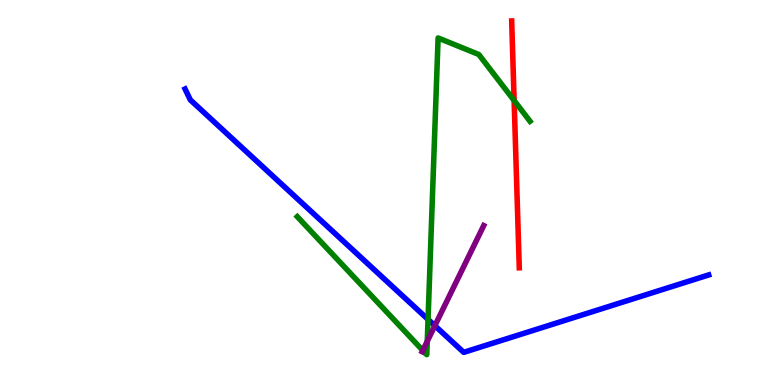[{'lines': ['blue', 'red'], 'intersections': []}, {'lines': ['green', 'red'], 'intersections': [{'x': 6.63, 'y': 7.39}]}, {'lines': ['purple', 'red'], 'intersections': []}, {'lines': ['blue', 'green'], 'intersections': [{'x': 5.52, 'y': 1.7}]}, {'lines': ['blue', 'purple'], 'intersections': [{'x': 5.61, 'y': 1.54}]}, {'lines': ['green', 'purple'], 'intersections': [{'x': 5.46, 'y': 0.898}, {'x': 5.51, 'y': 1.14}]}]